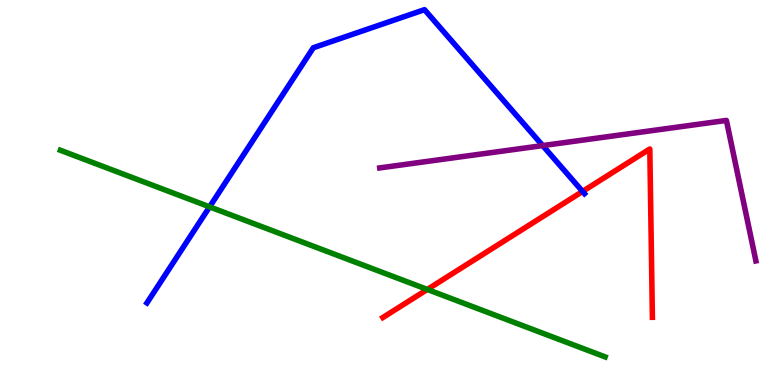[{'lines': ['blue', 'red'], 'intersections': [{'x': 7.52, 'y': 5.03}]}, {'lines': ['green', 'red'], 'intersections': [{'x': 5.51, 'y': 2.48}]}, {'lines': ['purple', 'red'], 'intersections': []}, {'lines': ['blue', 'green'], 'intersections': [{'x': 2.7, 'y': 4.63}]}, {'lines': ['blue', 'purple'], 'intersections': [{'x': 7.0, 'y': 6.22}]}, {'lines': ['green', 'purple'], 'intersections': []}]